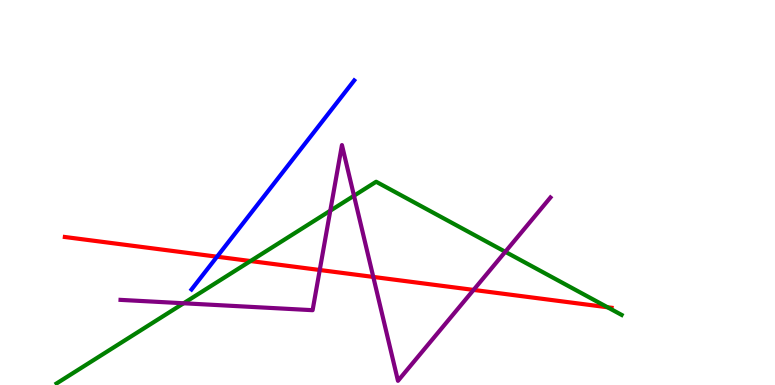[{'lines': ['blue', 'red'], 'intersections': [{'x': 2.8, 'y': 3.33}]}, {'lines': ['green', 'red'], 'intersections': [{'x': 3.23, 'y': 3.22}, {'x': 7.84, 'y': 2.02}]}, {'lines': ['purple', 'red'], 'intersections': [{'x': 4.13, 'y': 2.99}, {'x': 4.82, 'y': 2.81}, {'x': 6.11, 'y': 2.47}]}, {'lines': ['blue', 'green'], 'intersections': []}, {'lines': ['blue', 'purple'], 'intersections': []}, {'lines': ['green', 'purple'], 'intersections': [{'x': 2.37, 'y': 2.12}, {'x': 4.26, 'y': 4.53}, {'x': 4.57, 'y': 4.92}, {'x': 6.52, 'y': 3.46}]}]